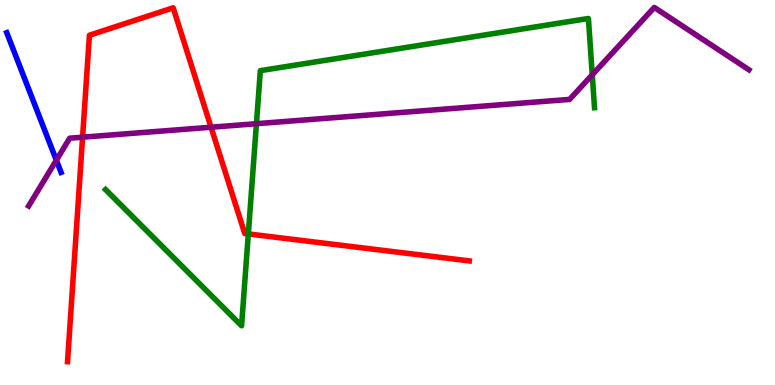[{'lines': ['blue', 'red'], 'intersections': []}, {'lines': ['green', 'red'], 'intersections': [{'x': 3.2, 'y': 3.92}]}, {'lines': ['purple', 'red'], 'intersections': [{'x': 1.07, 'y': 6.44}, {'x': 2.72, 'y': 6.7}]}, {'lines': ['blue', 'green'], 'intersections': []}, {'lines': ['blue', 'purple'], 'intersections': [{'x': 0.727, 'y': 5.84}]}, {'lines': ['green', 'purple'], 'intersections': [{'x': 3.31, 'y': 6.79}, {'x': 7.64, 'y': 8.06}]}]